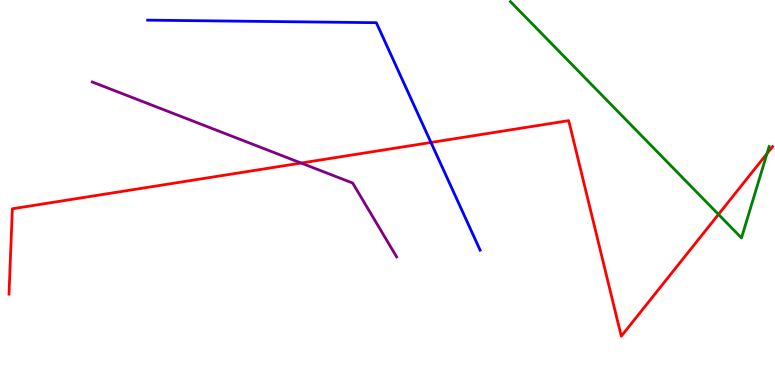[{'lines': ['blue', 'red'], 'intersections': [{'x': 5.56, 'y': 6.3}]}, {'lines': ['green', 'red'], 'intersections': [{'x': 9.27, 'y': 4.43}, {'x': 9.9, 'y': 6.01}]}, {'lines': ['purple', 'red'], 'intersections': [{'x': 3.89, 'y': 5.77}]}, {'lines': ['blue', 'green'], 'intersections': []}, {'lines': ['blue', 'purple'], 'intersections': []}, {'lines': ['green', 'purple'], 'intersections': []}]